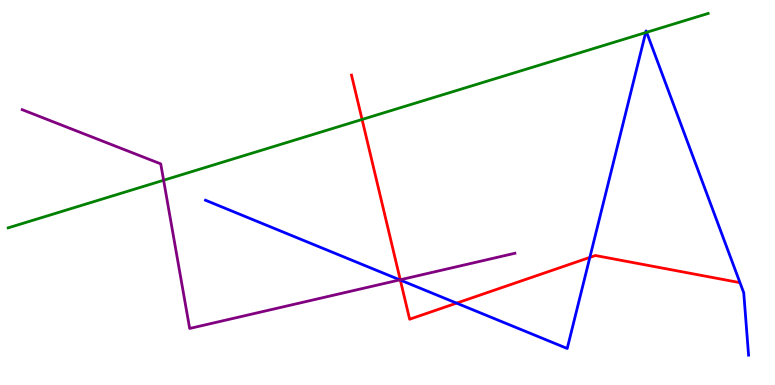[{'lines': ['blue', 'red'], 'intersections': [{'x': 5.17, 'y': 2.73}, {'x': 5.89, 'y': 2.13}, {'x': 7.61, 'y': 3.31}]}, {'lines': ['green', 'red'], 'intersections': [{'x': 4.67, 'y': 6.9}]}, {'lines': ['purple', 'red'], 'intersections': [{'x': 5.16, 'y': 2.73}]}, {'lines': ['blue', 'green'], 'intersections': [{'x': 8.33, 'y': 9.15}, {'x': 8.34, 'y': 9.16}]}, {'lines': ['blue', 'purple'], 'intersections': [{'x': 5.16, 'y': 2.73}]}, {'lines': ['green', 'purple'], 'intersections': [{'x': 2.11, 'y': 5.32}]}]